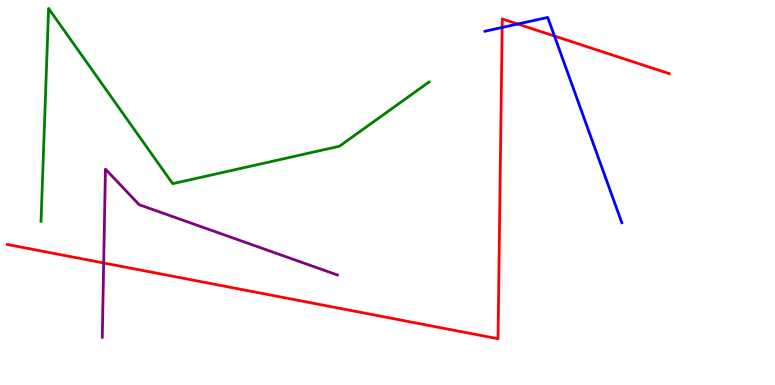[{'lines': ['blue', 'red'], 'intersections': [{'x': 6.48, 'y': 9.29}, {'x': 6.68, 'y': 9.38}, {'x': 7.15, 'y': 9.06}]}, {'lines': ['green', 'red'], 'intersections': []}, {'lines': ['purple', 'red'], 'intersections': [{'x': 1.34, 'y': 3.17}]}, {'lines': ['blue', 'green'], 'intersections': []}, {'lines': ['blue', 'purple'], 'intersections': []}, {'lines': ['green', 'purple'], 'intersections': []}]